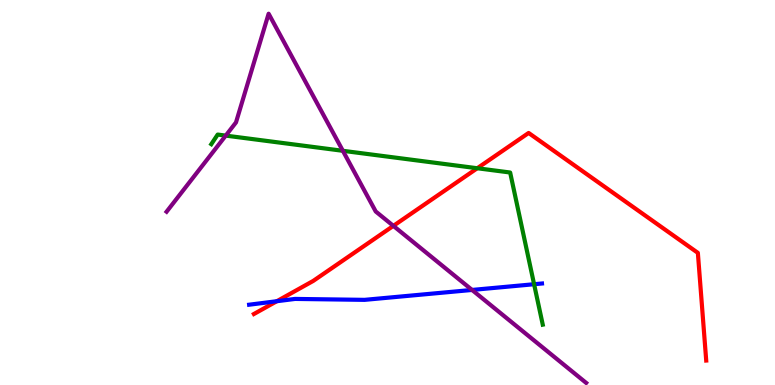[{'lines': ['blue', 'red'], 'intersections': [{'x': 3.57, 'y': 2.18}]}, {'lines': ['green', 'red'], 'intersections': [{'x': 6.16, 'y': 5.63}]}, {'lines': ['purple', 'red'], 'intersections': [{'x': 5.08, 'y': 4.13}]}, {'lines': ['blue', 'green'], 'intersections': [{'x': 6.89, 'y': 2.62}]}, {'lines': ['blue', 'purple'], 'intersections': [{'x': 6.09, 'y': 2.47}]}, {'lines': ['green', 'purple'], 'intersections': [{'x': 2.91, 'y': 6.48}, {'x': 4.42, 'y': 6.08}]}]